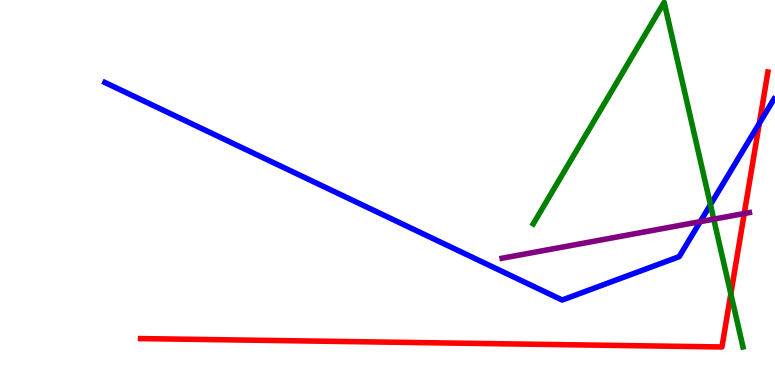[{'lines': ['blue', 'red'], 'intersections': [{'x': 9.8, 'y': 6.8}]}, {'lines': ['green', 'red'], 'intersections': [{'x': 9.43, 'y': 2.37}]}, {'lines': ['purple', 'red'], 'intersections': [{'x': 9.6, 'y': 4.45}]}, {'lines': ['blue', 'green'], 'intersections': [{'x': 9.17, 'y': 4.68}]}, {'lines': ['blue', 'purple'], 'intersections': [{'x': 9.04, 'y': 4.24}]}, {'lines': ['green', 'purple'], 'intersections': [{'x': 9.21, 'y': 4.31}]}]